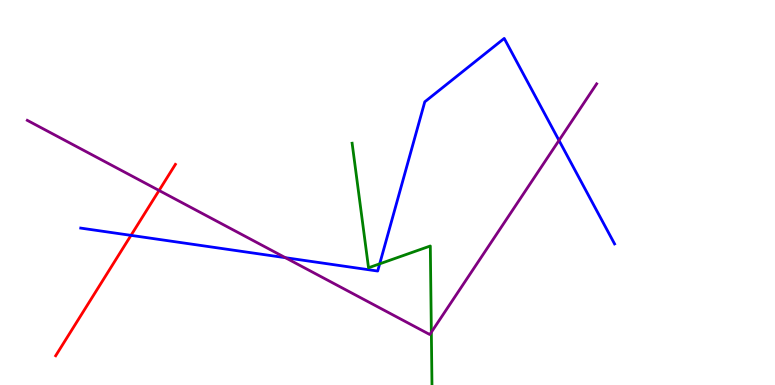[{'lines': ['blue', 'red'], 'intersections': [{'x': 1.69, 'y': 3.89}]}, {'lines': ['green', 'red'], 'intersections': []}, {'lines': ['purple', 'red'], 'intersections': [{'x': 2.05, 'y': 5.05}]}, {'lines': ['blue', 'green'], 'intersections': [{'x': 4.9, 'y': 3.15}]}, {'lines': ['blue', 'purple'], 'intersections': [{'x': 3.68, 'y': 3.31}, {'x': 7.21, 'y': 6.35}]}, {'lines': ['green', 'purple'], 'intersections': [{'x': 5.57, 'y': 1.37}]}]